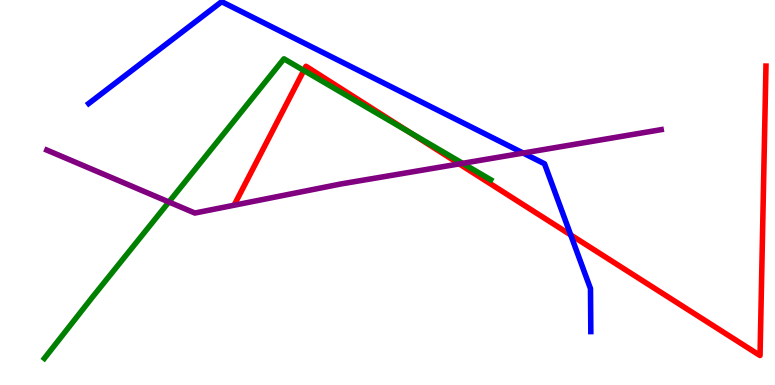[{'lines': ['blue', 'red'], 'intersections': [{'x': 7.36, 'y': 3.9}]}, {'lines': ['green', 'red'], 'intersections': [{'x': 3.92, 'y': 8.17}, {'x': 5.29, 'y': 6.55}]}, {'lines': ['purple', 'red'], 'intersections': [{'x': 5.93, 'y': 5.74}]}, {'lines': ['blue', 'green'], 'intersections': []}, {'lines': ['blue', 'purple'], 'intersections': [{'x': 6.75, 'y': 6.02}]}, {'lines': ['green', 'purple'], 'intersections': [{'x': 2.18, 'y': 4.75}, {'x': 5.97, 'y': 5.76}]}]